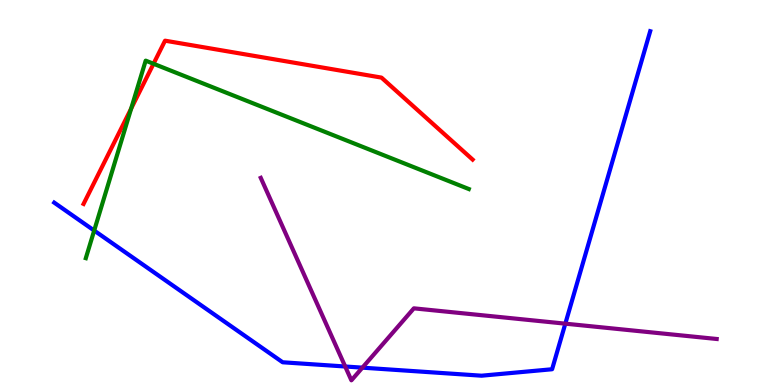[{'lines': ['blue', 'red'], 'intersections': []}, {'lines': ['green', 'red'], 'intersections': [{'x': 1.69, 'y': 7.18}, {'x': 1.98, 'y': 8.34}]}, {'lines': ['purple', 'red'], 'intersections': []}, {'lines': ['blue', 'green'], 'intersections': [{'x': 1.22, 'y': 4.01}]}, {'lines': ['blue', 'purple'], 'intersections': [{'x': 4.45, 'y': 0.481}, {'x': 4.68, 'y': 0.45}, {'x': 7.29, 'y': 1.59}]}, {'lines': ['green', 'purple'], 'intersections': []}]